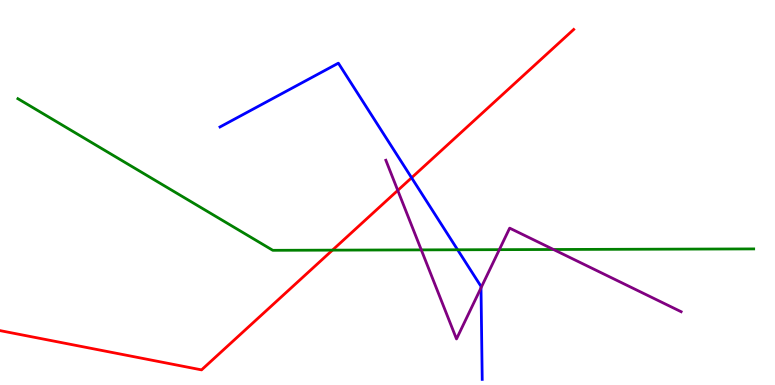[{'lines': ['blue', 'red'], 'intersections': [{'x': 5.31, 'y': 5.38}]}, {'lines': ['green', 'red'], 'intersections': [{'x': 4.29, 'y': 3.5}]}, {'lines': ['purple', 'red'], 'intersections': [{'x': 5.13, 'y': 5.05}]}, {'lines': ['blue', 'green'], 'intersections': [{'x': 5.9, 'y': 3.51}]}, {'lines': ['blue', 'purple'], 'intersections': [{'x': 6.21, 'y': 2.52}]}, {'lines': ['green', 'purple'], 'intersections': [{'x': 5.44, 'y': 3.51}, {'x': 6.44, 'y': 3.52}, {'x': 7.14, 'y': 3.52}]}]